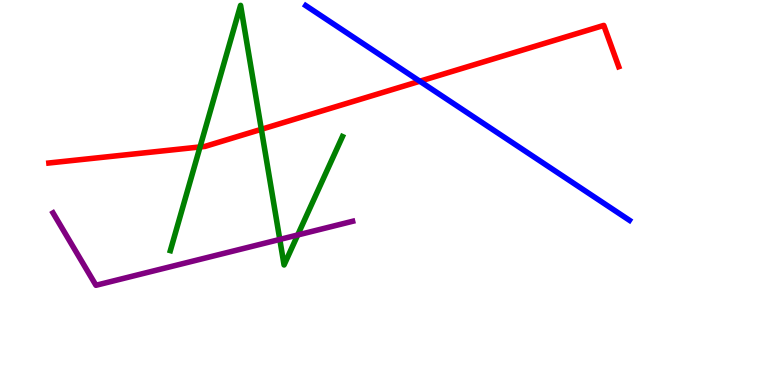[{'lines': ['blue', 'red'], 'intersections': [{'x': 5.42, 'y': 7.89}]}, {'lines': ['green', 'red'], 'intersections': [{'x': 2.58, 'y': 6.18}, {'x': 3.37, 'y': 6.64}]}, {'lines': ['purple', 'red'], 'intersections': []}, {'lines': ['blue', 'green'], 'intersections': []}, {'lines': ['blue', 'purple'], 'intersections': []}, {'lines': ['green', 'purple'], 'intersections': [{'x': 3.61, 'y': 3.78}, {'x': 3.84, 'y': 3.9}]}]